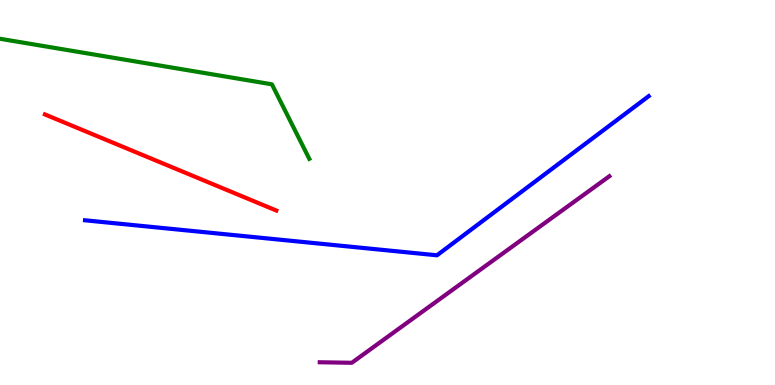[{'lines': ['blue', 'red'], 'intersections': []}, {'lines': ['green', 'red'], 'intersections': []}, {'lines': ['purple', 'red'], 'intersections': []}, {'lines': ['blue', 'green'], 'intersections': []}, {'lines': ['blue', 'purple'], 'intersections': []}, {'lines': ['green', 'purple'], 'intersections': []}]